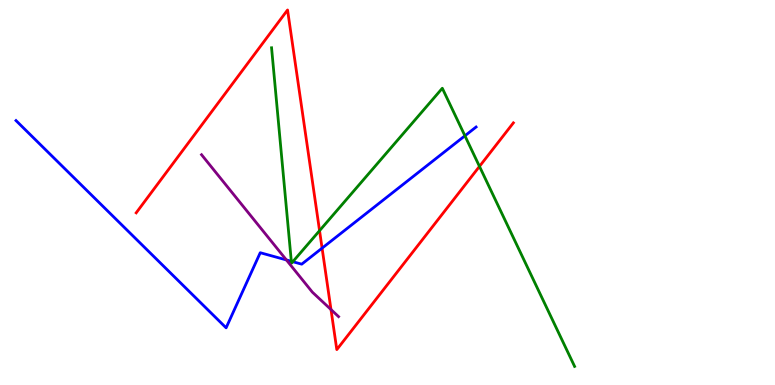[{'lines': ['blue', 'red'], 'intersections': [{'x': 4.16, 'y': 3.55}]}, {'lines': ['green', 'red'], 'intersections': [{'x': 4.12, 'y': 4.01}, {'x': 6.19, 'y': 5.68}]}, {'lines': ['purple', 'red'], 'intersections': [{'x': 4.27, 'y': 1.96}]}, {'lines': ['blue', 'green'], 'intersections': [{'x': 3.76, 'y': 3.21}, {'x': 3.78, 'y': 3.2}, {'x': 6.0, 'y': 6.47}]}, {'lines': ['blue', 'purple'], 'intersections': [{'x': 3.7, 'y': 3.25}]}, {'lines': ['green', 'purple'], 'intersections': []}]